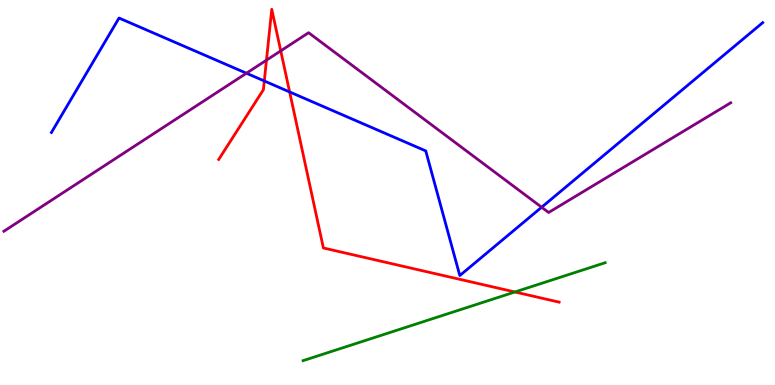[{'lines': ['blue', 'red'], 'intersections': [{'x': 3.41, 'y': 7.9}, {'x': 3.74, 'y': 7.61}]}, {'lines': ['green', 'red'], 'intersections': [{'x': 6.64, 'y': 2.42}]}, {'lines': ['purple', 'red'], 'intersections': [{'x': 3.44, 'y': 8.44}, {'x': 3.62, 'y': 8.68}]}, {'lines': ['blue', 'green'], 'intersections': []}, {'lines': ['blue', 'purple'], 'intersections': [{'x': 3.18, 'y': 8.1}, {'x': 6.99, 'y': 4.62}]}, {'lines': ['green', 'purple'], 'intersections': []}]